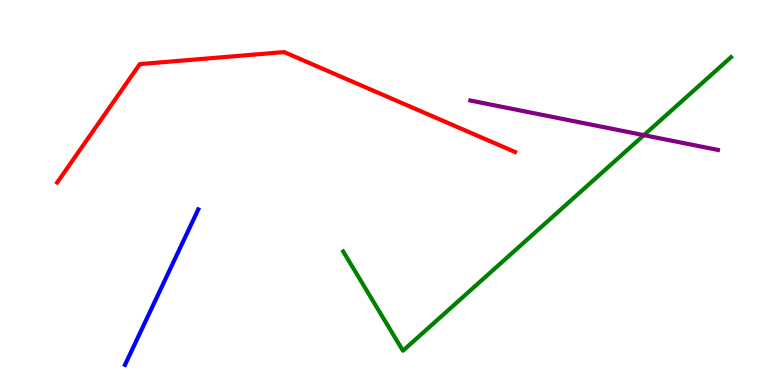[{'lines': ['blue', 'red'], 'intersections': []}, {'lines': ['green', 'red'], 'intersections': []}, {'lines': ['purple', 'red'], 'intersections': []}, {'lines': ['blue', 'green'], 'intersections': []}, {'lines': ['blue', 'purple'], 'intersections': []}, {'lines': ['green', 'purple'], 'intersections': [{'x': 8.31, 'y': 6.49}]}]